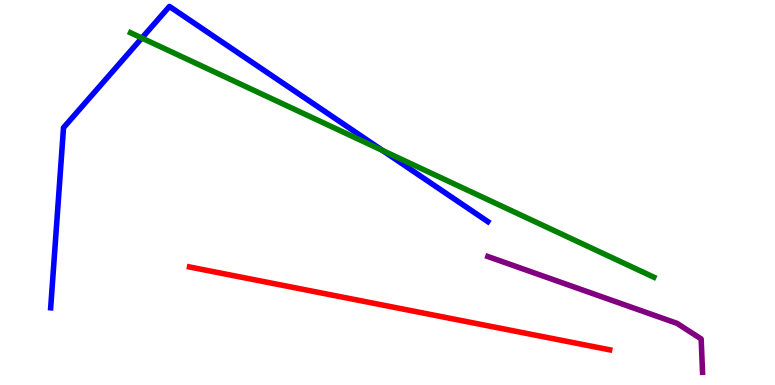[{'lines': ['blue', 'red'], 'intersections': []}, {'lines': ['green', 'red'], 'intersections': []}, {'lines': ['purple', 'red'], 'intersections': []}, {'lines': ['blue', 'green'], 'intersections': [{'x': 1.83, 'y': 9.01}, {'x': 4.94, 'y': 6.09}]}, {'lines': ['blue', 'purple'], 'intersections': []}, {'lines': ['green', 'purple'], 'intersections': []}]